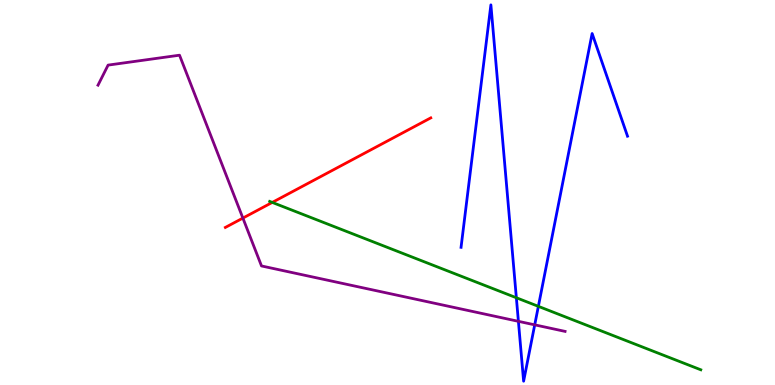[{'lines': ['blue', 'red'], 'intersections': []}, {'lines': ['green', 'red'], 'intersections': [{'x': 3.51, 'y': 4.74}]}, {'lines': ['purple', 'red'], 'intersections': [{'x': 3.13, 'y': 4.34}]}, {'lines': ['blue', 'green'], 'intersections': [{'x': 6.66, 'y': 2.27}, {'x': 6.95, 'y': 2.04}]}, {'lines': ['blue', 'purple'], 'intersections': [{'x': 6.69, 'y': 1.65}, {'x': 6.9, 'y': 1.56}]}, {'lines': ['green', 'purple'], 'intersections': []}]